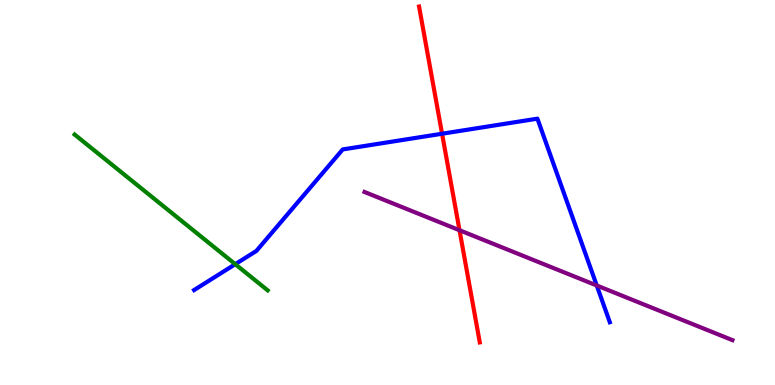[{'lines': ['blue', 'red'], 'intersections': [{'x': 5.7, 'y': 6.53}]}, {'lines': ['green', 'red'], 'intersections': []}, {'lines': ['purple', 'red'], 'intersections': [{'x': 5.93, 'y': 4.02}]}, {'lines': ['blue', 'green'], 'intersections': [{'x': 3.04, 'y': 3.14}]}, {'lines': ['blue', 'purple'], 'intersections': [{'x': 7.7, 'y': 2.58}]}, {'lines': ['green', 'purple'], 'intersections': []}]